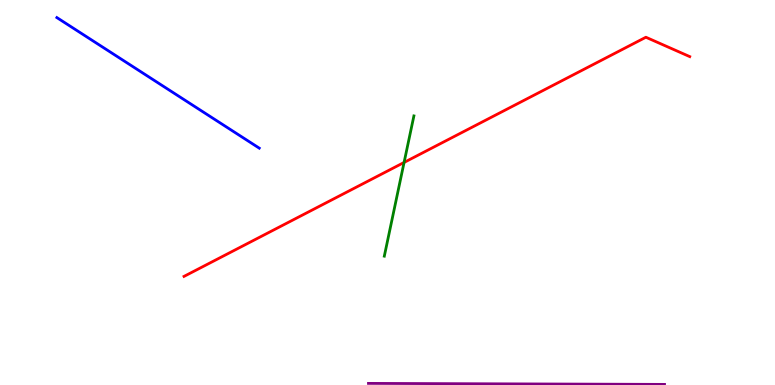[{'lines': ['blue', 'red'], 'intersections': []}, {'lines': ['green', 'red'], 'intersections': [{'x': 5.21, 'y': 5.78}]}, {'lines': ['purple', 'red'], 'intersections': []}, {'lines': ['blue', 'green'], 'intersections': []}, {'lines': ['blue', 'purple'], 'intersections': []}, {'lines': ['green', 'purple'], 'intersections': []}]